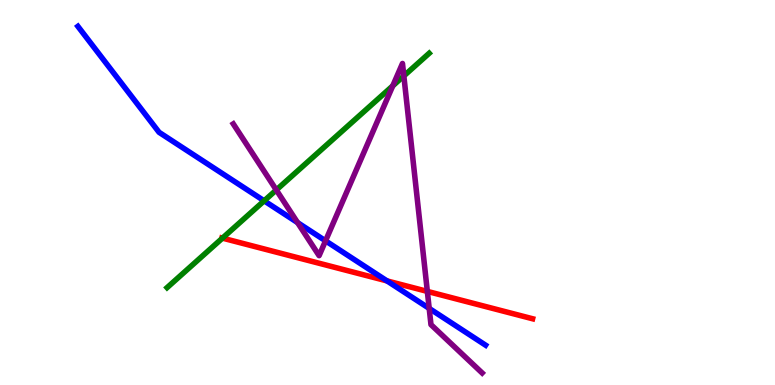[{'lines': ['blue', 'red'], 'intersections': [{'x': 4.99, 'y': 2.7}]}, {'lines': ['green', 'red'], 'intersections': [{'x': 2.87, 'y': 3.82}]}, {'lines': ['purple', 'red'], 'intersections': [{'x': 5.51, 'y': 2.43}]}, {'lines': ['blue', 'green'], 'intersections': [{'x': 3.41, 'y': 4.78}]}, {'lines': ['blue', 'purple'], 'intersections': [{'x': 3.84, 'y': 4.22}, {'x': 4.2, 'y': 3.74}, {'x': 5.54, 'y': 1.99}]}, {'lines': ['green', 'purple'], 'intersections': [{'x': 3.57, 'y': 5.07}, {'x': 5.07, 'y': 7.77}, {'x': 5.21, 'y': 8.03}]}]